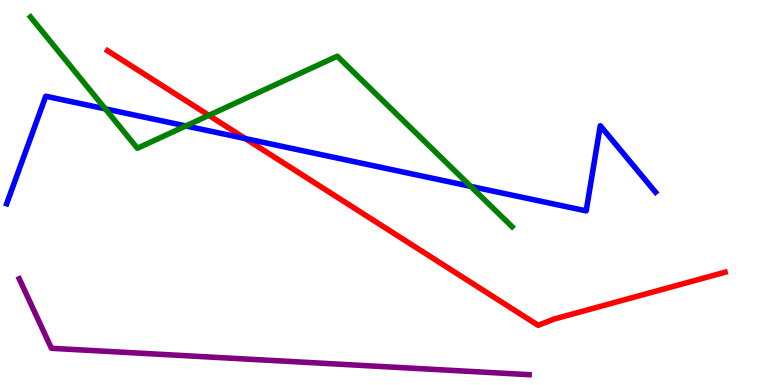[{'lines': ['blue', 'red'], 'intersections': [{'x': 3.16, 'y': 6.4}]}, {'lines': ['green', 'red'], 'intersections': [{'x': 2.69, 'y': 7.0}]}, {'lines': ['purple', 'red'], 'intersections': []}, {'lines': ['blue', 'green'], 'intersections': [{'x': 1.36, 'y': 7.17}, {'x': 2.4, 'y': 6.73}, {'x': 6.07, 'y': 5.16}]}, {'lines': ['blue', 'purple'], 'intersections': []}, {'lines': ['green', 'purple'], 'intersections': []}]